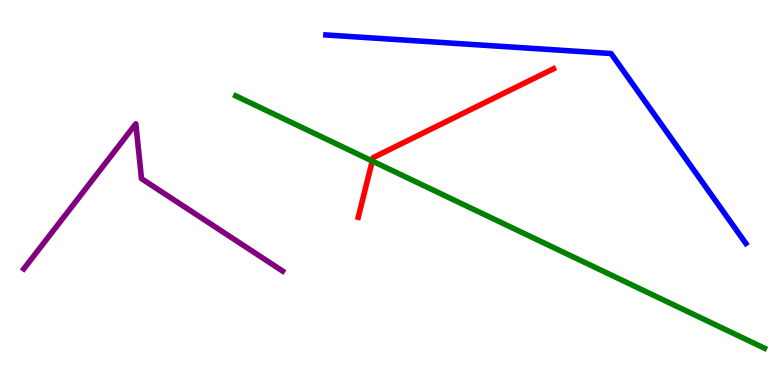[{'lines': ['blue', 'red'], 'intersections': []}, {'lines': ['green', 'red'], 'intersections': [{'x': 4.8, 'y': 5.82}]}, {'lines': ['purple', 'red'], 'intersections': []}, {'lines': ['blue', 'green'], 'intersections': []}, {'lines': ['blue', 'purple'], 'intersections': []}, {'lines': ['green', 'purple'], 'intersections': []}]